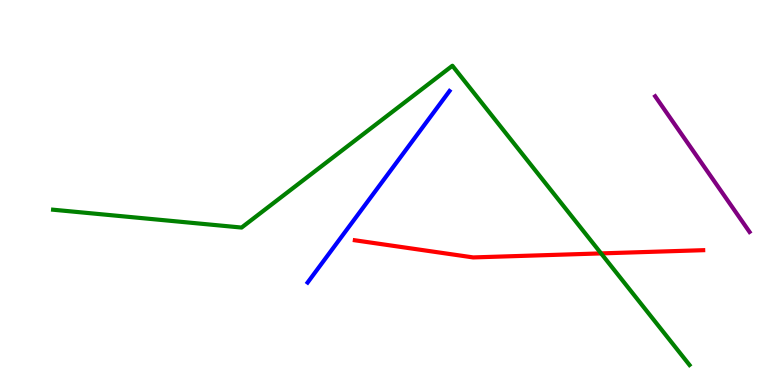[{'lines': ['blue', 'red'], 'intersections': []}, {'lines': ['green', 'red'], 'intersections': [{'x': 7.76, 'y': 3.42}]}, {'lines': ['purple', 'red'], 'intersections': []}, {'lines': ['blue', 'green'], 'intersections': []}, {'lines': ['blue', 'purple'], 'intersections': []}, {'lines': ['green', 'purple'], 'intersections': []}]